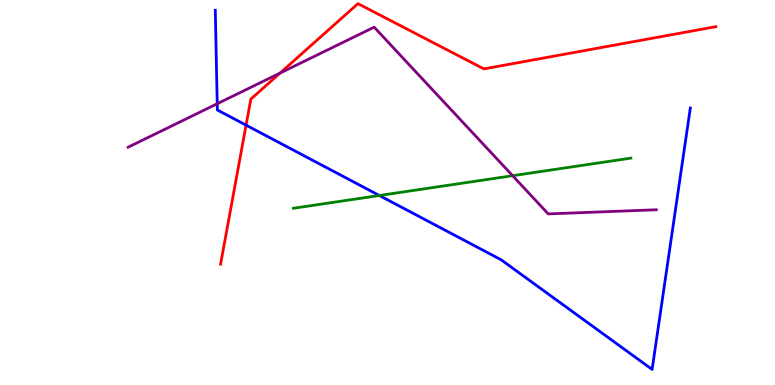[{'lines': ['blue', 'red'], 'intersections': [{'x': 3.17, 'y': 6.75}]}, {'lines': ['green', 'red'], 'intersections': []}, {'lines': ['purple', 'red'], 'intersections': [{'x': 3.61, 'y': 8.1}]}, {'lines': ['blue', 'green'], 'intersections': [{'x': 4.89, 'y': 4.92}]}, {'lines': ['blue', 'purple'], 'intersections': [{'x': 2.8, 'y': 7.31}]}, {'lines': ['green', 'purple'], 'intersections': [{'x': 6.61, 'y': 5.44}]}]